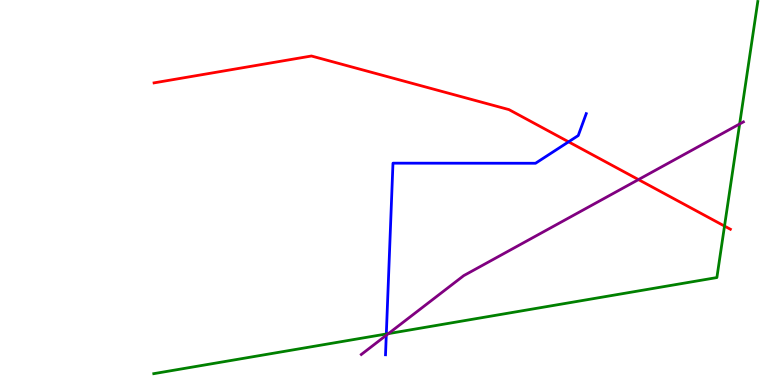[{'lines': ['blue', 'red'], 'intersections': [{'x': 7.34, 'y': 6.32}]}, {'lines': ['green', 'red'], 'intersections': [{'x': 9.35, 'y': 4.13}]}, {'lines': ['purple', 'red'], 'intersections': [{'x': 8.24, 'y': 5.34}]}, {'lines': ['blue', 'green'], 'intersections': [{'x': 4.98, 'y': 1.33}]}, {'lines': ['blue', 'purple'], 'intersections': [{'x': 4.98, 'y': 1.29}]}, {'lines': ['green', 'purple'], 'intersections': [{'x': 5.01, 'y': 1.33}, {'x': 9.54, 'y': 6.78}]}]